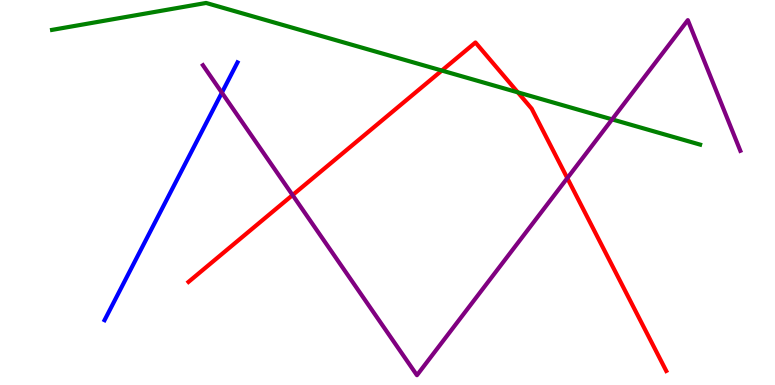[{'lines': ['blue', 'red'], 'intersections': []}, {'lines': ['green', 'red'], 'intersections': [{'x': 5.7, 'y': 8.17}, {'x': 6.68, 'y': 7.6}]}, {'lines': ['purple', 'red'], 'intersections': [{'x': 3.78, 'y': 4.93}, {'x': 7.32, 'y': 5.37}]}, {'lines': ['blue', 'green'], 'intersections': []}, {'lines': ['blue', 'purple'], 'intersections': [{'x': 2.86, 'y': 7.59}]}, {'lines': ['green', 'purple'], 'intersections': [{'x': 7.9, 'y': 6.9}]}]